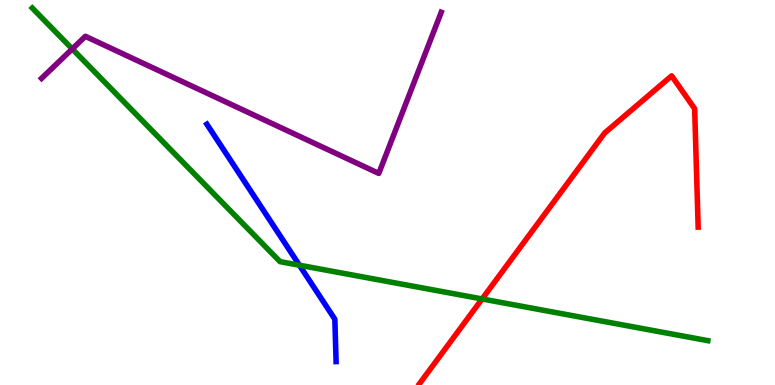[{'lines': ['blue', 'red'], 'intersections': []}, {'lines': ['green', 'red'], 'intersections': [{'x': 6.22, 'y': 2.24}]}, {'lines': ['purple', 'red'], 'intersections': []}, {'lines': ['blue', 'green'], 'intersections': [{'x': 3.86, 'y': 3.11}]}, {'lines': ['blue', 'purple'], 'intersections': []}, {'lines': ['green', 'purple'], 'intersections': [{'x': 0.932, 'y': 8.73}]}]